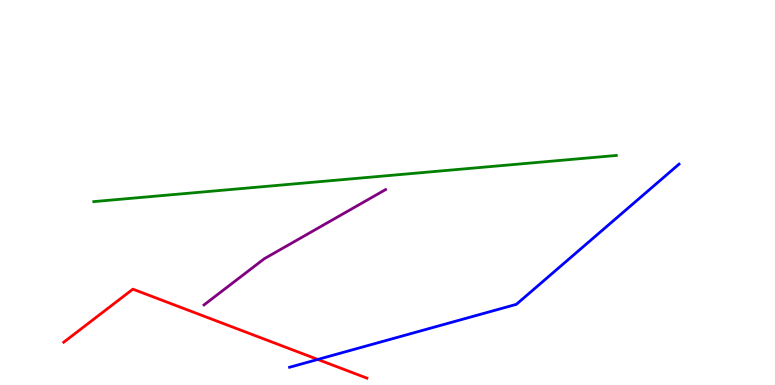[{'lines': ['blue', 'red'], 'intersections': [{'x': 4.1, 'y': 0.664}]}, {'lines': ['green', 'red'], 'intersections': []}, {'lines': ['purple', 'red'], 'intersections': []}, {'lines': ['blue', 'green'], 'intersections': []}, {'lines': ['blue', 'purple'], 'intersections': []}, {'lines': ['green', 'purple'], 'intersections': []}]